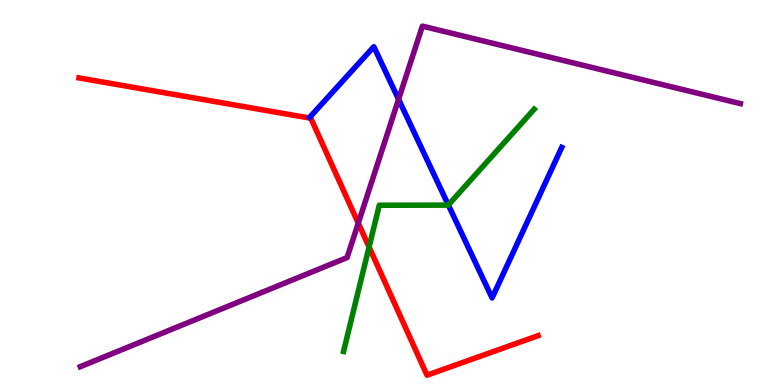[{'lines': ['blue', 'red'], 'intersections': []}, {'lines': ['green', 'red'], 'intersections': [{'x': 4.76, 'y': 3.58}]}, {'lines': ['purple', 'red'], 'intersections': [{'x': 4.62, 'y': 4.2}]}, {'lines': ['blue', 'green'], 'intersections': [{'x': 5.78, 'y': 4.68}]}, {'lines': ['blue', 'purple'], 'intersections': [{'x': 5.14, 'y': 7.42}]}, {'lines': ['green', 'purple'], 'intersections': []}]